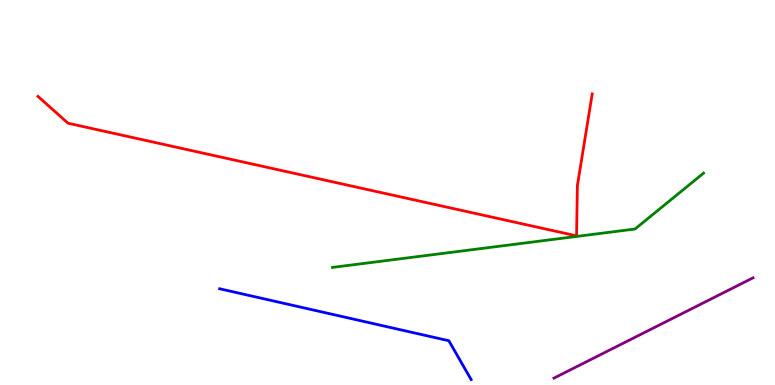[{'lines': ['blue', 'red'], 'intersections': []}, {'lines': ['green', 'red'], 'intersections': []}, {'lines': ['purple', 'red'], 'intersections': []}, {'lines': ['blue', 'green'], 'intersections': []}, {'lines': ['blue', 'purple'], 'intersections': []}, {'lines': ['green', 'purple'], 'intersections': []}]